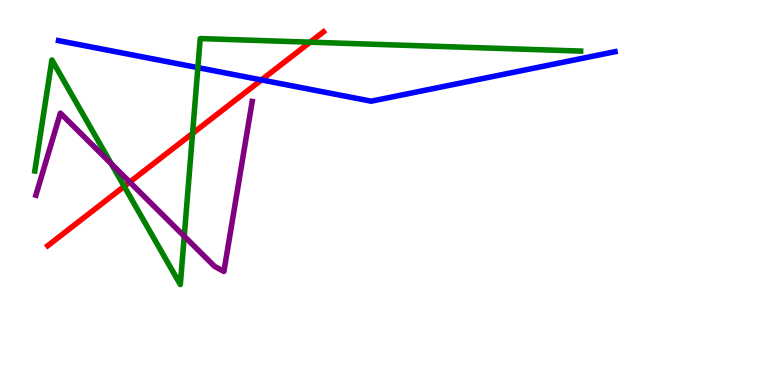[{'lines': ['blue', 'red'], 'intersections': [{'x': 3.37, 'y': 7.92}]}, {'lines': ['green', 'red'], 'intersections': [{'x': 1.6, 'y': 5.16}, {'x': 2.48, 'y': 6.54}, {'x': 4.0, 'y': 8.9}]}, {'lines': ['purple', 'red'], 'intersections': [{'x': 1.67, 'y': 5.27}]}, {'lines': ['blue', 'green'], 'intersections': [{'x': 2.55, 'y': 8.24}]}, {'lines': ['blue', 'purple'], 'intersections': []}, {'lines': ['green', 'purple'], 'intersections': [{'x': 1.43, 'y': 5.75}, {'x': 2.38, 'y': 3.86}]}]